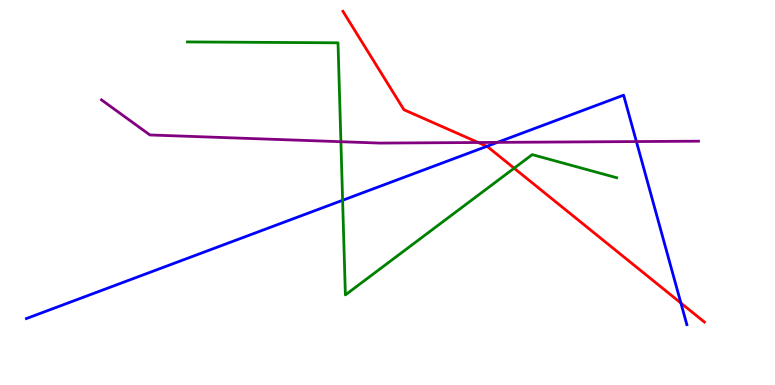[{'lines': ['blue', 'red'], 'intersections': [{'x': 6.28, 'y': 6.2}, {'x': 8.79, 'y': 2.13}]}, {'lines': ['green', 'red'], 'intersections': [{'x': 6.63, 'y': 5.63}]}, {'lines': ['purple', 'red'], 'intersections': [{'x': 6.17, 'y': 6.3}]}, {'lines': ['blue', 'green'], 'intersections': [{'x': 4.42, 'y': 4.8}]}, {'lines': ['blue', 'purple'], 'intersections': [{'x': 6.42, 'y': 6.3}, {'x': 8.21, 'y': 6.32}]}, {'lines': ['green', 'purple'], 'intersections': [{'x': 4.4, 'y': 6.32}]}]